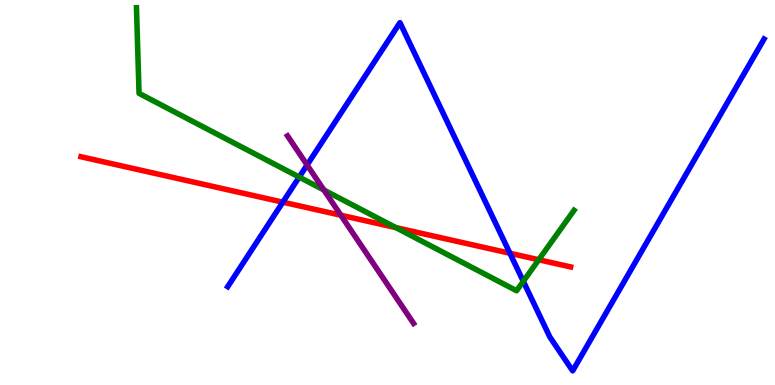[{'lines': ['blue', 'red'], 'intersections': [{'x': 3.65, 'y': 4.75}, {'x': 6.58, 'y': 3.42}]}, {'lines': ['green', 'red'], 'intersections': [{'x': 5.11, 'y': 4.09}, {'x': 6.95, 'y': 3.25}]}, {'lines': ['purple', 'red'], 'intersections': [{'x': 4.4, 'y': 4.41}]}, {'lines': ['blue', 'green'], 'intersections': [{'x': 3.86, 'y': 5.4}, {'x': 6.75, 'y': 2.69}]}, {'lines': ['blue', 'purple'], 'intersections': [{'x': 3.96, 'y': 5.71}]}, {'lines': ['green', 'purple'], 'intersections': [{'x': 4.18, 'y': 5.06}]}]